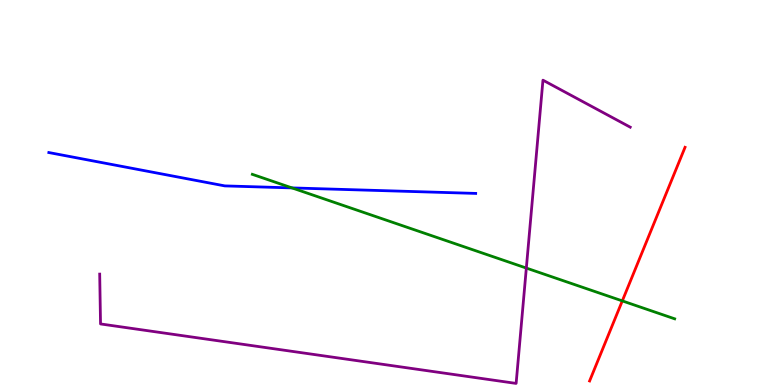[{'lines': ['blue', 'red'], 'intersections': []}, {'lines': ['green', 'red'], 'intersections': [{'x': 8.03, 'y': 2.18}]}, {'lines': ['purple', 'red'], 'intersections': []}, {'lines': ['blue', 'green'], 'intersections': [{'x': 3.77, 'y': 5.12}]}, {'lines': ['blue', 'purple'], 'intersections': []}, {'lines': ['green', 'purple'], 'intersections': [{'x': 6.79, 'y': 3.04}]}]